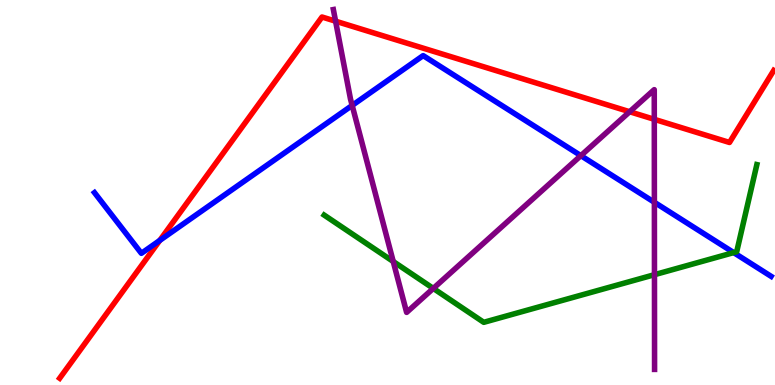[{'lines': ['blue', 'red'], 'intersections': [{'x': 2.06, 'y': 3.76}]}, {'lines': ['green', 'red'], 'intersections': []}, {'lines': ['purple', 'red'], 'intersections': [{'x': 4.33, 'y': 9.45}, {'x': 8.12, 'y': 7.1}, {'x': 8.44, 'y': 6.9}]}, {'lines': ['blue', 'green'], 'intersections': [{'x': 9.47, 'y': 3.44}]}, {'lines': ['blue', 'purple'], 'intersections': [{'x': 4.54, 'y': 7.26}, {'x': 7.5, 'y': 5.96}, {'x': 8.44, 'y': 4.75}]}, {'lines': ['green', 'purple'], 'intersections': [{'x': 5.07, 'y': 3.21}, {'x': 5.59, 'y': 2.51}, {'x': 8.44, 'y': 2.87}]}]